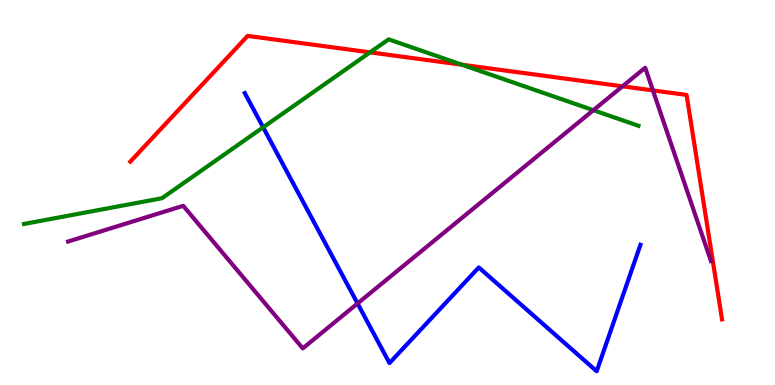[{'lines': ['blue', 'red'], 'intersections': []}, {'lines': ['green', 'red'], 'intersections': [{'x': 4.77, 'y': 8.64}, {'x': 5.96, 'y': 8.32}]}, {'lines': ['purple', 'red'], 'intersections': [{'x': 8.03, 'y': 7.76}, {'x': 8.42, 'y': 7.65}]}, {'lines': ['blue', 'green'], 'intersections': [{'x': 3.4, 'y': 6.69}]}, {'lines': ['blue', 'purple'], 'intersections': [{'x': 4.61, 'y': 2.12}]}, {'lines': ['green', 'purple'], 'intersections': [{'x': 7.66, 'y': 7.14}]}]